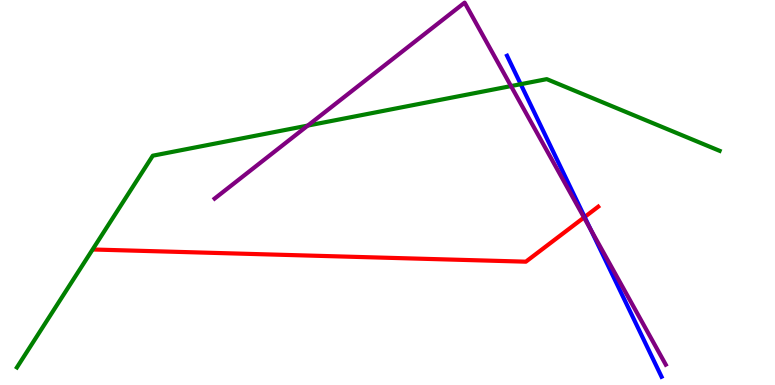[{'lines': ['blue', 'red'], 'intersections': [{'x': 7.54, 'y': 4.36}]}, {'lines': ['green', 'red'], 'intersections': []}, {'lines': ['purple', 'red'], 'intersections': [{'x': 7.54, 'y': 4.35}]}, {'lines': ['blue', 'green'], 'intersections': [{'x': 6.72, 'y': 7.81}]}, {'lines': ['blue', 'purple'], 'intersections': [{'x': 7.62, 'y': 4.04}]}, {'lines': ['green', 'purple'], 'intersections': [{'x': 3.97, 'y': 6.74}, {'x': 6.59, 'y': 7.76}]}]